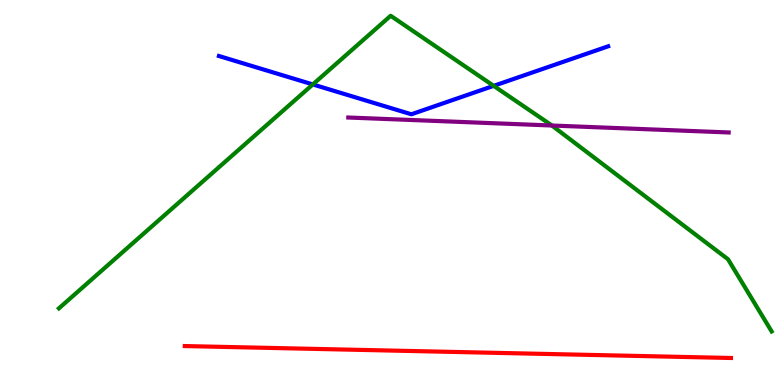[{'lines': ['blue', 'red'], 'intersections': []}, {'lines': ['green', 'red'], 'intersections': []}, {'lines': ['purple', 'red'], 'intersections': []}, {'lines': ['blue', 'green'], 'intersections': [{'x': 4.04, 'y': 7.81}, {'x': 6.37, 'y': 7.77}]}, {'lines': ['blue', 'purple'], 'intersections': []}, {'lines': ['green', 'purple'], 'intersections': [{'x': 7.12, 'y': 6.74}]}]